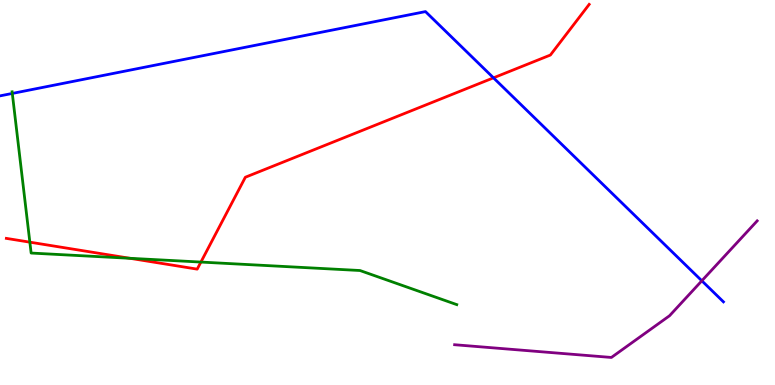[{'lines': ['blue', 'red'], 'intersections': [{'x': 6.37, 'y': 7.98}]}, {'lines': ['green', 'red'], 'intersections': [{'x': 0.385, 'y': 3.71}, {'x': 1.68, 'y': 3.29}, {'x': 2.59, 'y': 3.19}]}, {'lines': ['purple', 'red'], 'intersections': []}, {'lines': ['blue', 'green'], 'intersections': [{'x': 0.159, 'y': 7.57}]}, {'lines': ['blue', 'purple'], 'intersections': [{'x': 9.06, 'y': 2.71}]}, {'lines': ['green', 'purple'], 'intersections': []}]